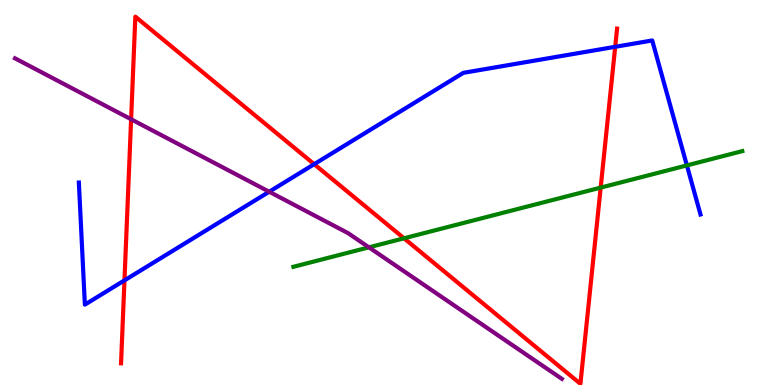[{'lines': ['blue', 'red'], 'intersections': [{'x': 1.61, 'y': 2.72}, {'x': 4.05, 'y': 5.74}, {'x': 7.94, 'y': 8.78}]}, {'lines': ['green', 'red'], 'intersections': [{'x': 5.21, 'y': 3.81}, {'x': 7.75, 'y': 5.13}]}, {'lines': ['purple', 'red'], 'intersections': [{'x': 1.69, 'y': 6.9}]}, {'lines': ['blue', 'green'], 'intersections': [{'x': 8.86, 'y': 5.7}]}, {'lines': ['blue', 'purple'], 'intersections': [{'x': 3.47, 'y': 5.02}]}, {'lines': ['green', 'purple'], 'intersections': [{'x': 4.76, 'y': 3.58}]}]